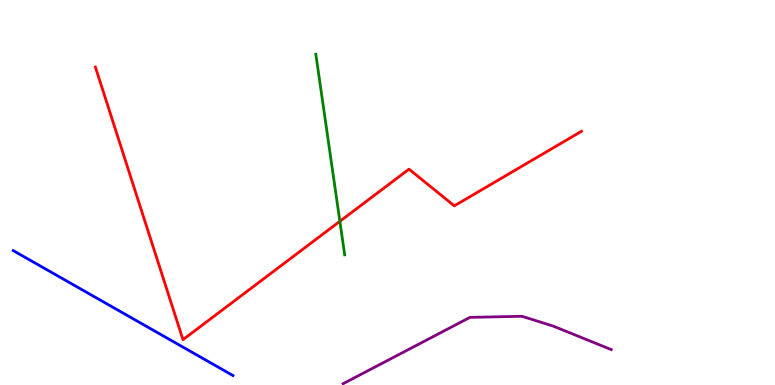[{'lines': ['blue', 'red'], 'intersections': []}, {'lines': ['green', 'red'], 'intersections': [{'x': 4.39, 'y': 4.25}]}, {'lines': ['purple', 'red'], 'intersections': []}, {'lines': ['blue', 'green'], 'intersections': []}, {'lines': ['blue', 'purple'], 'intersections': []}, {'lines': ['green', 'purple'], 'intersections': []}]